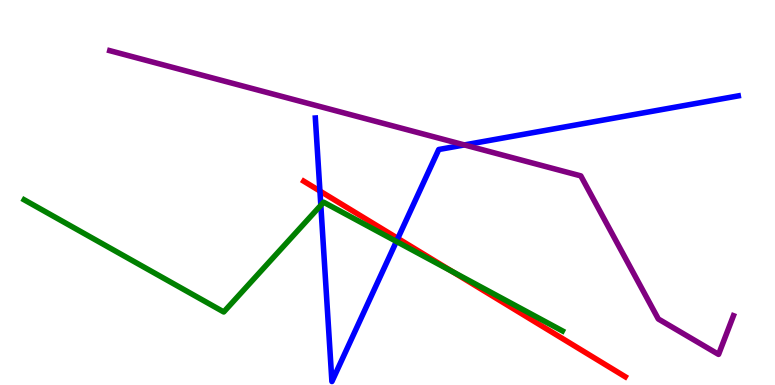[{'lines': ['blue', 'red'], 'intersections': [{'x': 4.13, 'y': 5.04}, {'x': 5.13, 'y': 3.81}]}, {'lines': ['green', 'red'], 'intersections': [{'x': 5.84, 'y': 2.95}]}, {'lines': ['purple', 'red'], 'intersections': []}, {'lines': ['blue', 'green'], 'intersections': [{'x': 4.14, 'y': 4.67}, {'x': 5.12, 'y': 3.73}]}, {'lines': ['blue', 'purple'], 'intersections': [{'x': 5.99, 'y': 6.24}]}, {'lines': ['green', 'purple'], 'intersections': []}]